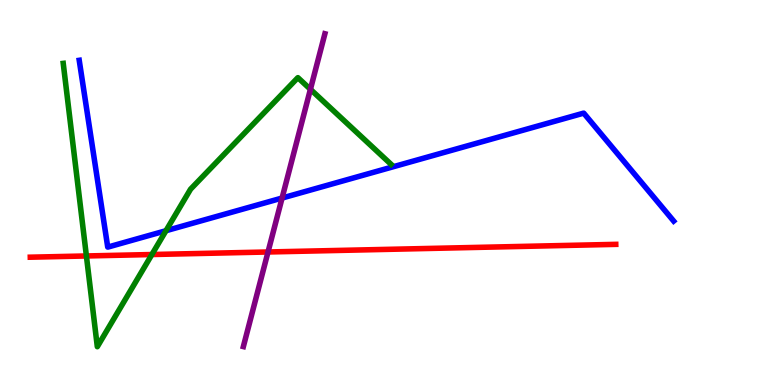[{'lines': ['blue', 'red'], 'intersections': []}, {'lines': ['green', 'red'], 'intersections': [{'x': 1.11, 'y': 3.35}, {'x': 1.96, 'y': 3.39}]}, {'lines': ['purple', 'red'], 'intersections': [{'x': 3.46, 'y': 3.46}]}, {'lines': ['blue', 'green'], 'intersections': [{'x': 2.14, 'y': 4.01}]}, {'lines': ['blue', 'purple'], 'intersections': [{'x': 3.64, 'y': 4.86}]}, {'lines': ['green', 'purple'], 'intersections': [{'x': 4.01, 'y': 7.68}]}]